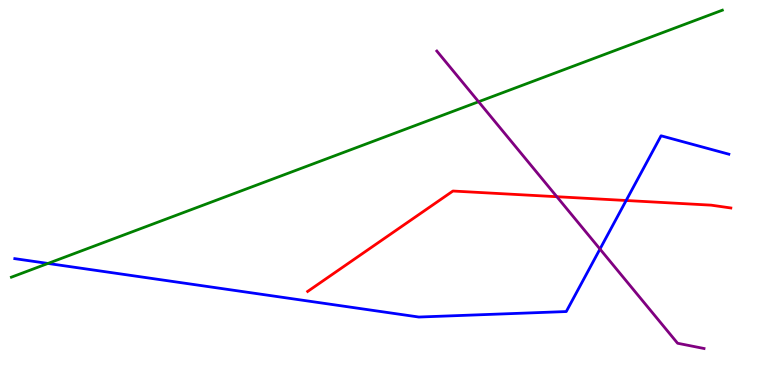[{'lines': ['blue', 'red'], 'intersections': [{'x': 8.08, 'y': 4.79}]}, {'lines': ['green', 'red'], 'intersections': []}, {'lines': ['purple', 'red'], 'intersections': [{'x': 7.19, 'y': 4.89}]}, {'lines': ['blue', 'green'], 'intersections': [{'x': 0.619, 'y': 3.16}]}, {'lines': ['blue', 'purple'], 'intersections': [{'x': 7.74, 'y': 3.53}]}, {'lines': ['green', 'purple'], 'intersections': [{'x': 6.18, 'y': 7.36}]}]